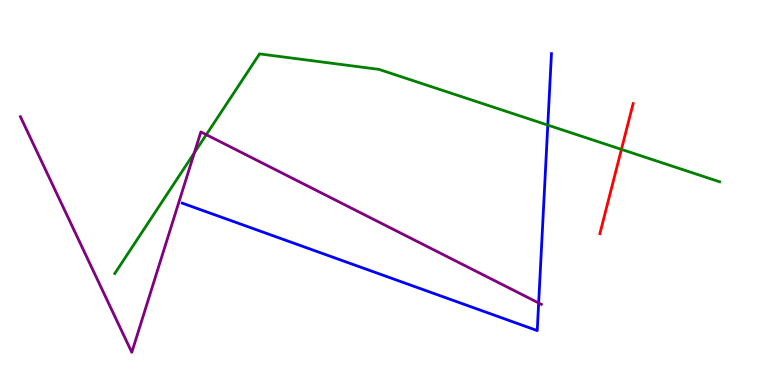[{'lines': ['blue', 'red'], 'intersections': []}, {'lines': ['green', 'red'], 'intersections': [{'x': 8.02, 'y': 6.12}]}, {'lines': ['purple', 'red'], 'intersections': []}, {'lines': ['blue', 'green'], 'intersections': [{'x': 7.07, 'y': 6.75}]}, {'lines': ['blue', 'purple'], 'intersections': [{'x': 6.95, 'y': 2.13}]}, {'lines': ['green', 'purple'], 'intersections': [{'x': 2.51, 'y': 6.03}, {'x': 2.66, 'y': 6.5}]}]